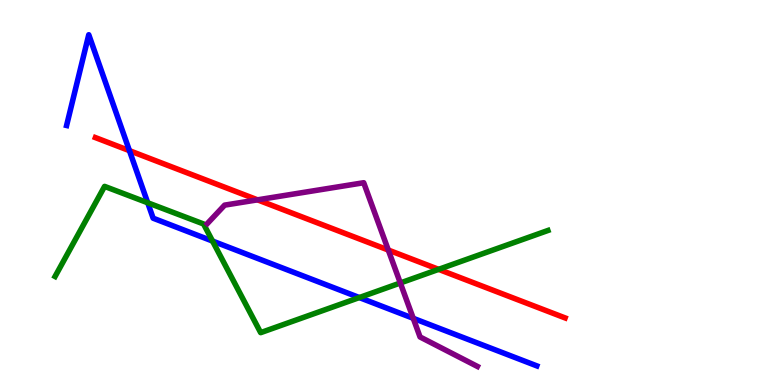[{'lines': ['blue', 'red'], 'intersections': [{'x': 1.67, 'y': 6.09}]}, {'lines': ['green', 'red'], 'intersections': [{'x': 5.66, 'y': 3.0}]}, {'lines': ['purple', 'red'], 'intersections': [{'x': 3.32, 'y': 4.81}, {'x': 5.01, 'y': 3.51}]}, {'lines': ['blue', 'green'], 'intersections': [{'x': 1.91, 'y': 4.73}, {'x': 2.74, 'y': 3.74}, {'x': 4.64, 'y': 2.27}]}, {'lines': ['blue', 'purple'], 'intersections': [{'x': 5.33, 'y': 1.73}]}, {'lines': ['green', 'purple'], 'intersections': [{'x': 5.17, 'y': 2.65}]}]